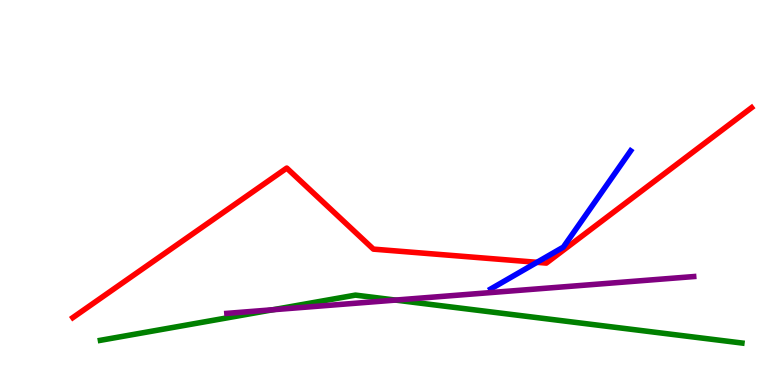[{'lines': ['blue', 'red'], 'intersections': [{'x': 6.93, 'y': 3.19}]}, {'lines': ['green', 'red'], 'intersections': []}, {'lines': ['purple', 'red'], 'intersections': []}, {'lines': ['blue', 'green'], 'intersections': []}, {'lines': ['blue', 'purple'], 'intersections': []}, {'lines': ['green', 'purple'], 'intersections': [{'x': 3.52, 'y': 1.95}, {'x': 5.1, 'y': 2.21}]}]